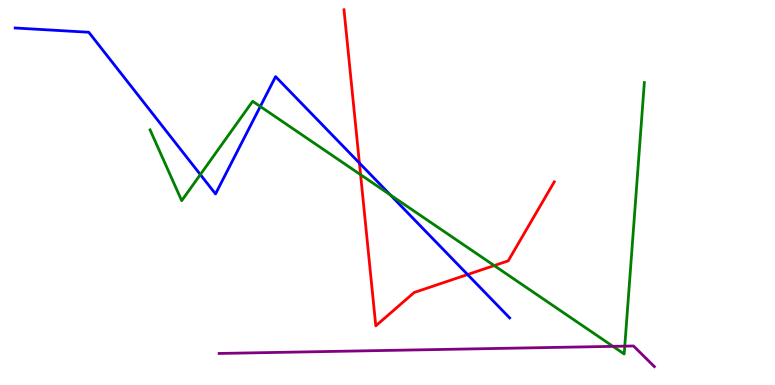[{'lines': ['blue', 'red'], 'intersections': [{'x': 4.64, 'y': 5.77}, {'x': 6.03, 'y': 2.87}]}, {'lines': ['green', 'red'], 'intersections': [{'x': 4.65, 'y': 5.46}, {'x': 6.38, 'y': 3.1}]}, {'lines': ['purple', 'red'], 'intersections': []}, {'lines': ['blue', 'green'], 'intersections': [{'x': 2.59, 'y': 5.47}, {'x': 3.36, 'y': 7.23}, {'x': 5.04, 'y': 4.94}]}, {'lines': ['blue', 'purple'], 'intersections': []}, {'lines': ['green', 'purple'], 'intersections': [{'x': 7.91, 'y': 1.0}, {'x': 8.06, 'y': 1.01}]}]